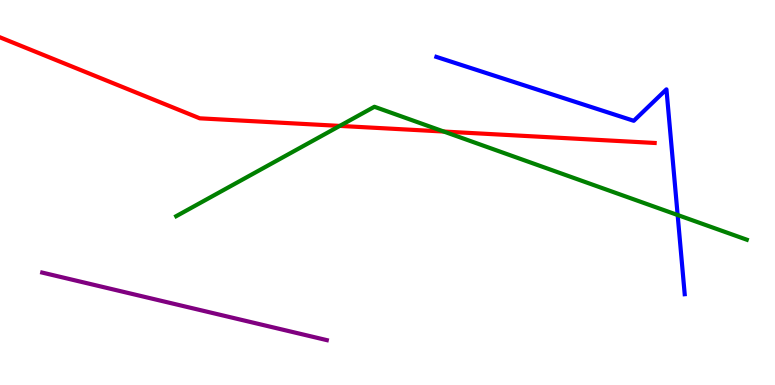[{'lines': ['blue', 'red'], 'intersections': []}, {'lines': ['green', 'red'], 'intersections': [{'x': 4.38, 'y': 6.73}, {'x': 5.73, 'y': 6.58}]}, {'lines': ['purple', 'red'], 'intersections': []}, {'lines': ['blue', 'green'], 'intersections': [{'x': 8.74, 'y': 4.42}]}, {'lines': ['blue', 'purple'], 'intersections': []}, {'lines': ['green', 'purple'], 'intersections': []}]